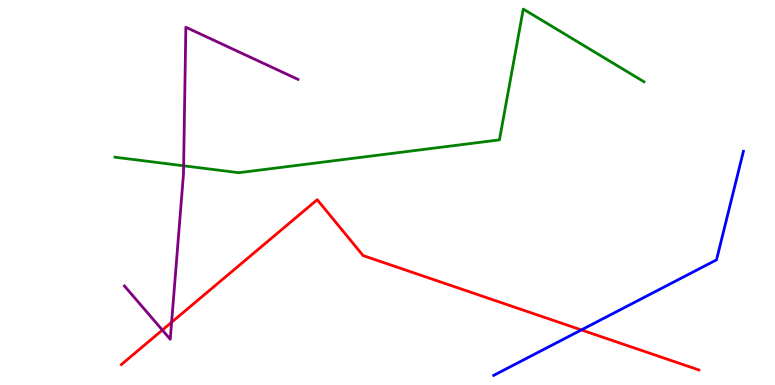[{'lines': ['blue', 'red'], 'intersections': [{'x': 7.5, 'y': 1.43}]}, {'lines': ['green', 'red'], 'intersections': []}, {'lines': ['purple', 'red'], 'intersections': [{'x': 2.09, 'y': 1.43}, {'x': 2.21, 'y': 1.63}]}, {'lines': ['blue', 'green'], 'intersections': []}, {'lines': ['blue', 'purple'], 'intersections': []}, {'lines': ['green', 'purple'], 'intersections': [{'x': 2.37, 'y': 5.69}]}]